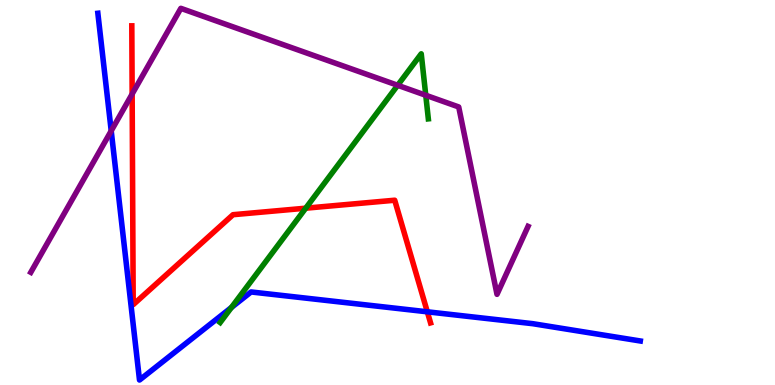[{'lines': ['blue', 'red'], 'intersections': [{'x': 5.51, 'y': 1.9}]}, {'lines': ['green', 'red'], 'intersections': [{'x': 3.94, 'y': 4.59}]}, {'lines': ['purple', 'red'], 'intersections': [{'x': 1.71, 'y': 7.56}]}, {'lines': ['blue', 'green'], 'intersections': [{'x': 2.99, 'y': 2.01}]}, {'lines': ['blue', 'purple'], 'intersections': [{'x': 1.44, 'y': 6.6}]}, {'lines': ['green', 'purple'], 'intersections': [{'x': 5.13, 'y': 7.78}, {'x': 5.49, 'y': 7.53}]}]